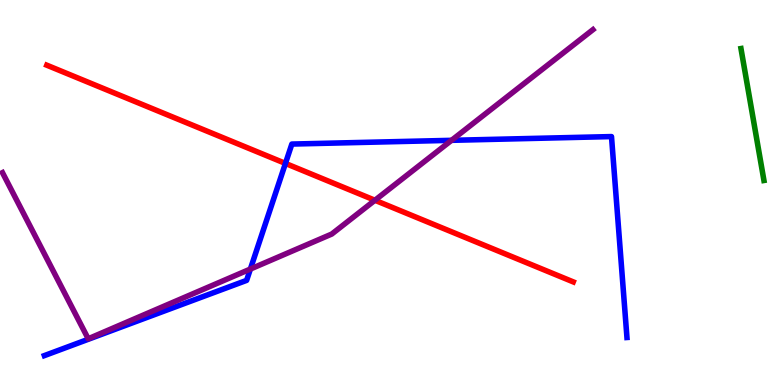[{'lines': ['blue', 'red'], 'intersections': [{'x': 3.68, 'y': 5.76}]}, {'lines': ['green', 'red'], 'intersections': []}, {'lines': ['purple', 'red'], 'intersections': [{'x': 4.84, 'y': 4.8}]}, {'lines': ['blue', 'green'], 'intersections': []}, {'lines': ['blue', 'purple'], 'intersections': [{'x': 3.23, 'y': 3.01}, {'x': 5.83, 'y': 6.36}]}, {'lines': ['green', 'purple'], 'intersections': []}]